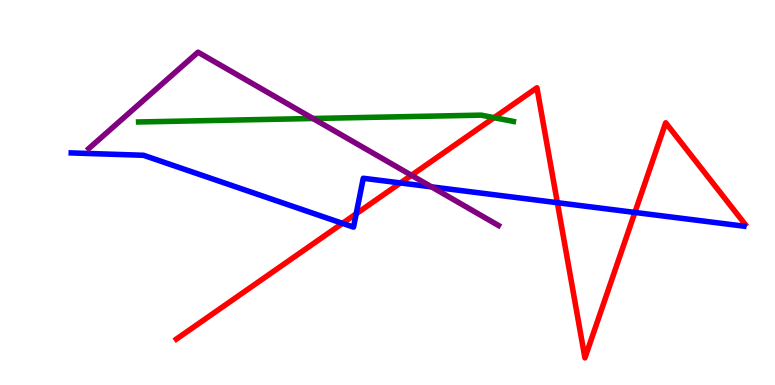[{'lines': ['blue', 'red'], 'intersections': [{'x': 4.42, 'y': 4.2}, {'x': 4.6, 'y': 4.45}, {'x': 5.17, 'y': 5.25}, {'x': 7.19, 'y': 4.74}, {'x': 8.19, 'y': 4.48}]}, {'lines': ['green', 'red'], 'intersections': [{'x': 6.38, 'y': 6.94}]}, {'lines': ['purple', 'red'], 'intersections': [{'x': 5.31, 'y': 5.45}]}, {'lines': ['blue', 'green'], 'intersections': []}, {'lines': ['blue', 'purple'], 'intersections': [{'x': 5.57, 'y': 5.15}]}, {'lines': ['green', 'purple'], 'intersections': [{'x': 4.04, 'y': 6.92}]}]